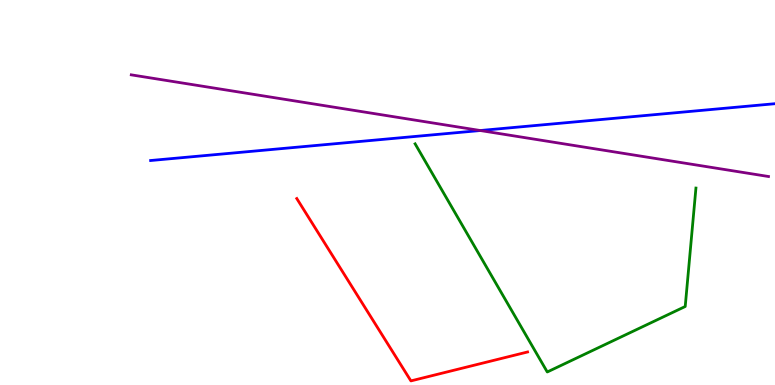[{'lines': ['blue', 'red'], 'intersections': []}, {'lines': ['green', 'red'], 'intersections': []}, {'lines': ['purple', 'red'], 'intersections': []}, {'lines': ['blue', 'green'], 'intersections': []}, {'lines': ['blue', 'purple'], 'intersections': [{'x': 6.2, 'y': 6.61}]}, {'lines': ['green', 'purple'], 'intersections': []}]